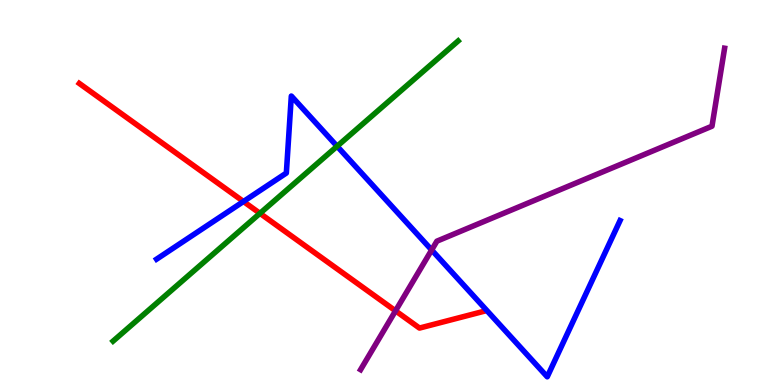[{'lines': ['blue', 'red'], 'intersections': [{'x': 3.14, 'y': 4.77}]}, {'lines': ['green', 'red'], 'intersections': [{'x': 3.35, 'y': 4.46}]}, {'lines': ['purple', 'red'], 'intersections': [{'x': 5.1, 'y': 1.93}]}, {'lines': ['blue', 'green'], 'intersections': [{'x': 4.35, 'y': 6.2}]}, {'lines': ['blue', 'purple'], 'intersections': [{'x': 5.57, 'y': 3.51}]}, {'lines': ['green', 'purple'], 'intersections': []}]